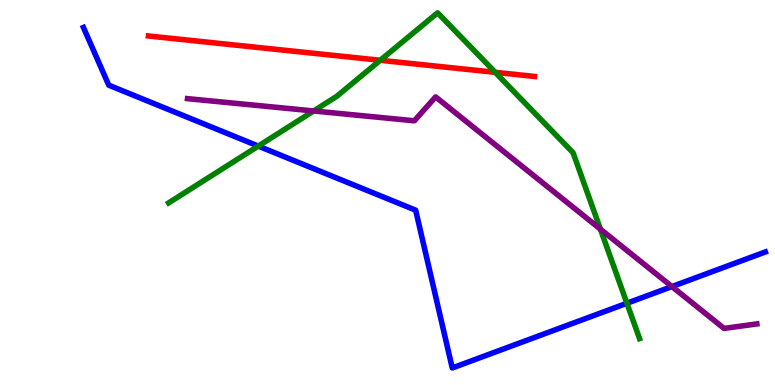[{'lines': ['blue', 'red'], 'intersections': []}, {'lines': ['green', 'red'], 'intersections': [{'x': 4.91, 'y': 8.43}, {'x': 6.39, 'y': 8.12}]}, {'lines': ['purple', 'red'], 'intersections': []}, {'lines': ['blue', 'green'], 'intersections': [{'x': 3.33, 'y': 6.21}, {'x': 8.09, 'y': 2.12}]}, {'lines': ['blue', 'purple'], 'intersections': [{'x': 8.67, 'y': 2.56}]}, {'lines': ['green', 'purple'], 'intersections': [{'x': 4.05, 'y': 7.12}, {'x': 7.75, 'y': 4.05}]}]